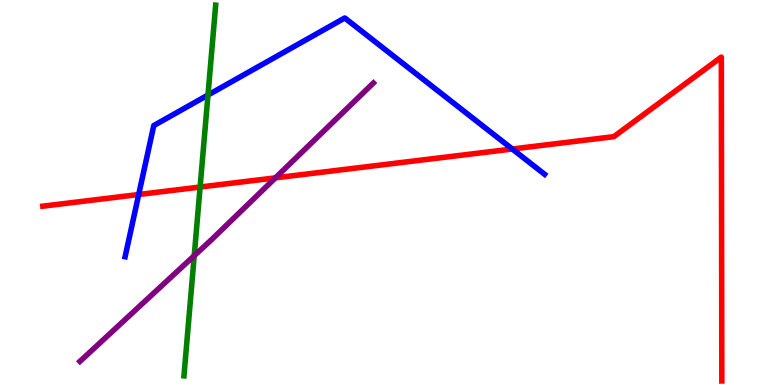[{'lines': ['blue', 'red'], 'intersections': [{'x': 1.79, 'y': 4.95}, {'x': 6.61, 'y': 6.13}]}, {'lines': ['green', 'red'], 'intersections': [{'x': 2.58, 'y': 5.14}]}, {'lines': ['purple', 'red'], 'intersections': [{'x': 3.55, 'y': 5.38}]}, {'lines': ['blue', 'green'], 'intersections': [{'x': 2.68, 'y': 7.53}]}, {'lines': ['blue', 'purple'], 'intersections': []}, {'lines': ['green', 'purple'], 'intersections': [{'x': 2.51, 'y': 3.36}]}]